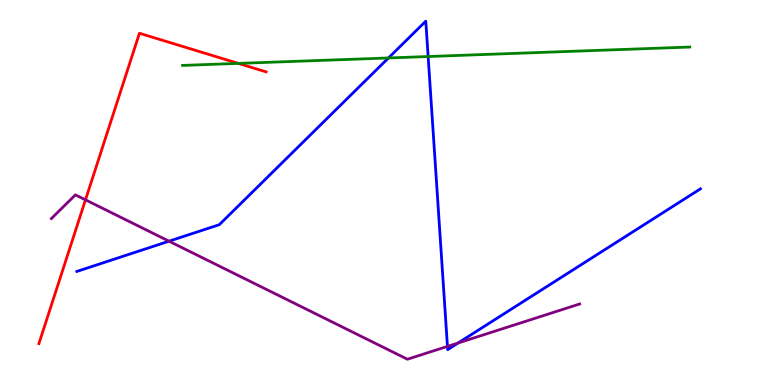[{'lines': ['blue', 'red'], 'intersections': []}, {'lines': ['green', 'red'], 'intersections': [{'x': 3.08, 'y': 8.35}]}, {'lines': ['purple', 'red'], 'intersections': [{'x': 1.1, 'y': 4.81}]}, {'lines': ['blue', 'green'], 'intersections': [{'x': 5.01, 'y': 8.49}, {'x': 5.52, 'y': 8.53}]}, {'lines': ['blue', 'purple'], 'intersections': [{'x': 2.18, 'y': 3.74}, {'x': 5.77, 'y': 1.0}, {'x': 5.91, 'y': 1.09}]}, {'lines': ['green', 'purple'], 'intersections': []}]